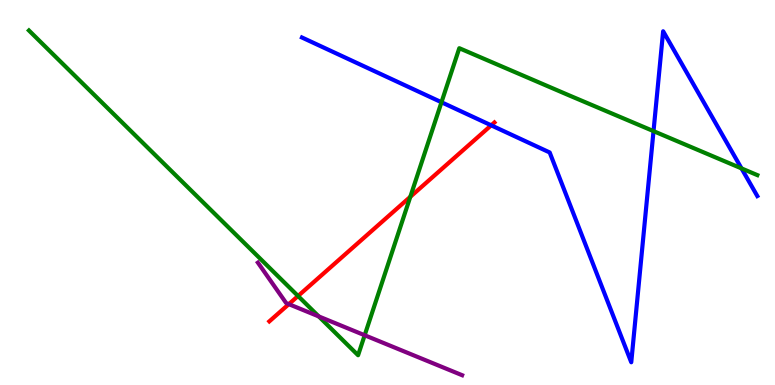[{'lines': ['blue', 'red'], 'intersections': [{'x': 6.34, 'y': 6.74}]}, {'lines': ['green', 'red'], 'intersections': [{'x': 3.85, 'y': 2.31}, {'x': 5.29, 'y': 4.89}]}, {'lines': ['purple', 'red'], 'intersections': [{'x': 3.73, 'y': 2.1}]}, {'lines': ['blue', 'green'], 'intersections': [{'x': 5.7, 'y': 7.34}, {'x': 8.43, 'y': 6.59}, {'x': 9.57, 'y': 5.63}]}, {'lines': ['blue', 'purple'], 'intersections': []}, {'lines': ['green', 'purple'], 'intersections': [{'x': 4.11, 'y': 1.78}, {'x': 4.71, 'y': 1.29}]}]